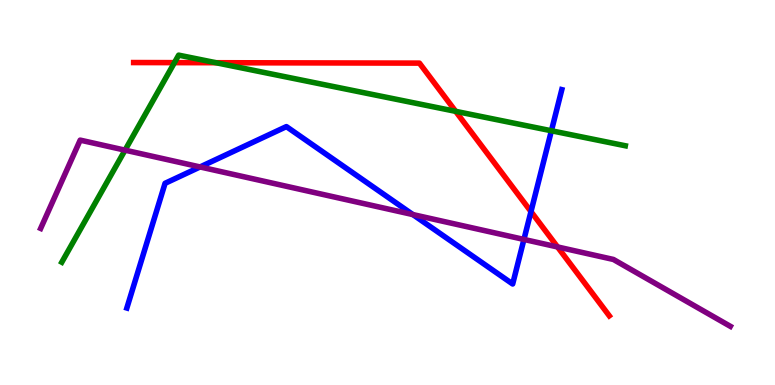[{'lines': ['blue', 'red'], 'intersections': [{'x': 6.85, 'y': 4.5}]}, {'lines': ['green', 'red'], 'intersections': [{'x': 2.25, 'y': 8.37}, {'x': 2.79, 'y': 8.37}, {'x': 5.88, 'y': 7.11}]}, {'lines': ['purple', 'red'], 'intersections': [{'x': 7.19, 'y': 3.59}]}, {'lines': ['blue', 'green'], 'intersections': [{'x': 7.11, 'y': 6.6}]}, {'lines': ['blue', 'purple'], 'intersections': [{'x': 2.58, 'y': 5.66}, {'x': 5.33, 'y': 4.43}, {'x': 6.76, 'y': 3.78}]}, {'lines': ['green', 'purple'], 'intersections': [{'x': 1.61, 'y': 6.1}]}]